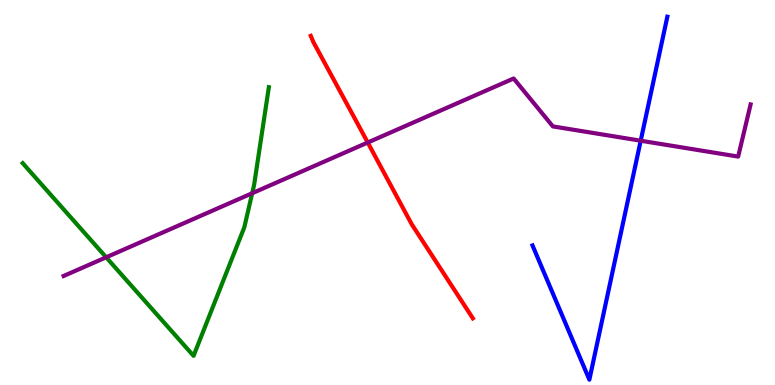[{'lines': ['blue', 'red'], 'intersections': []}, {'lines': ['green', 'red'], 'intersections': []}, {'lines': ['purple', 'red'], 'intersections': [{'x': 4.74, 'y': 6.3}]}, {'lines': ['blue', 'green'], 'intersections': []}, {'lines': ['blue', 'purple'], 'intersections': [{'x': 8.27, 'y': 6.35}]}, {'lines': ['green', 'purple'], 'intersections': [{'x': 1.37, 'y': 3.32}, {'x': 3.25, 'y': 4.98}]}]